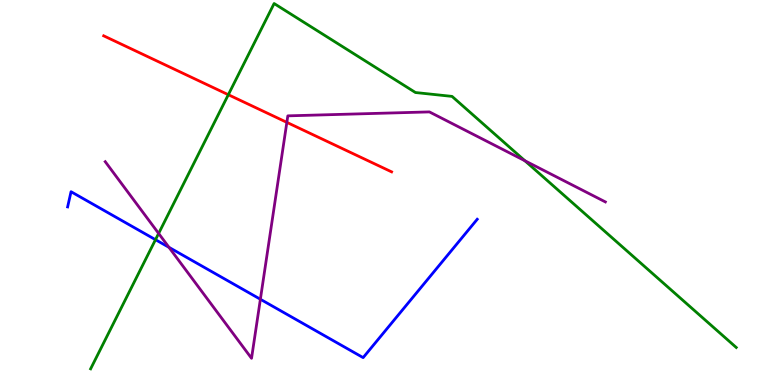[{'lines': ['blue', 'red'], 'intersections': []}, {'lines': ['green', 'red'], 'intersections': [{'x': 2.95, 'y': 7.54}]}, {'lines': ['purple', 'red'], 'intersections': [{'x': 3.7, 'y': 6.82}]}, {'lines': ['blue', 'green'], 'intersections': [{'x': 2.01, 'y': 3.77}]}, {'lines': ['blue', 'purple'], 'intersections': [{'x': 2.18, 'y': 3.58}, {'x': 3.36, 'y': 2.23}]}, {'lines': ['green', 'purple'], 'intersections': [{'x': 2.05, 'y': 3.94}, {'x': 6.77, 'y': 5.82}]}]